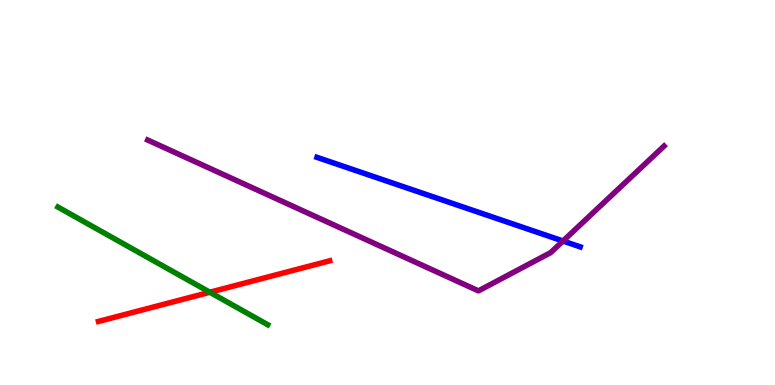[{'lines': ['blue', 'red'], 'intersections': []}, {'lines': ['green', 'red'], 'intersections': [{'x': 2.71, 'y': 2.41}]}, {'lines': ['purple', 'red'], 'intersections': []}, {'lines': ['blue', 'green'], 'intersections': []}, {'lines': ['blue', 'purple'], 'intersections': [{'x': 7.26, 'y': 3.74}]}, {'lines': ['green', 'purple'], 'intersections': []}]